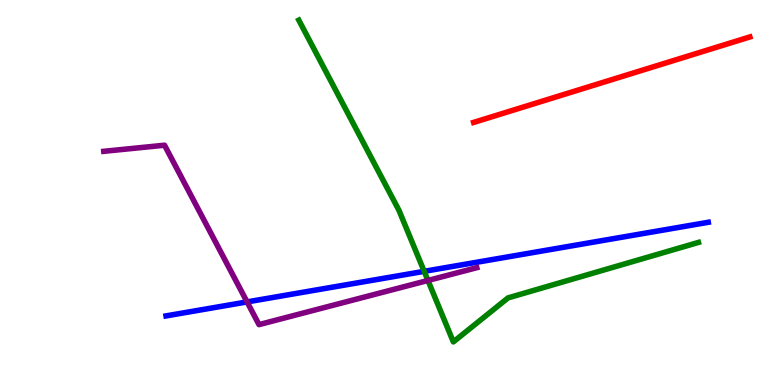[{'lines': ['blue', 'red'], 'intersections': []}, {'lines': ['green', 'red'], 'intersections': []}, {'lines': ['purple', 'red'], 'intersections': []}, {'lines': ['blue', 'green'], 'intersections': [{'x': 5.47, 'y': 2.95}]}, {'lines': ['blue', 'purple'], 'intersections': [{'x': 3.19, 'y': 2.16}]}, {'lines': ['green', 'purple'], 'intersections': [{'x': 5.52, 'y': 2.72}]}]